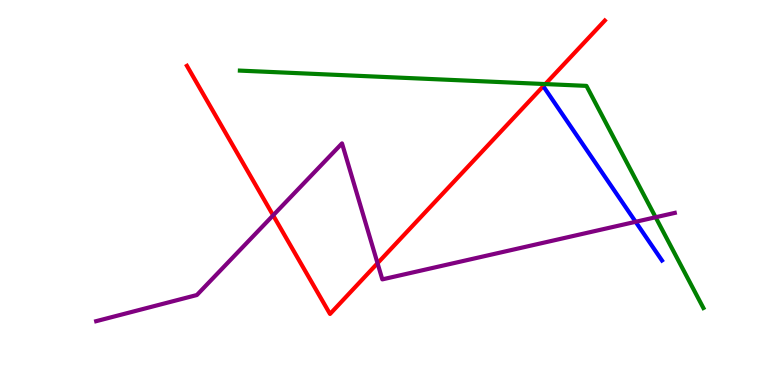[{'lines': ['blue', 'red'], 'intersections': []}, {'lines': ['green', 'red'], 'intersections': [{'x': 7.04, 'y': 7.82}]}, {'lines': ['purple', 'red'], 'intersections': [{'x': 3.52, 'y': 4.41}, {'x': 4.87, 'y': 3.16}]}, {'lines': ['blue', 'green'], 'intersections': []}, {'lines': ['blue', 'purple'], 'intersections': [{'x': 8.2, 'y': 4.24}]}, {'lines': ['green', 'purple'], 'intersections': [{'x': 8.46, 'y': 4.36}]}]